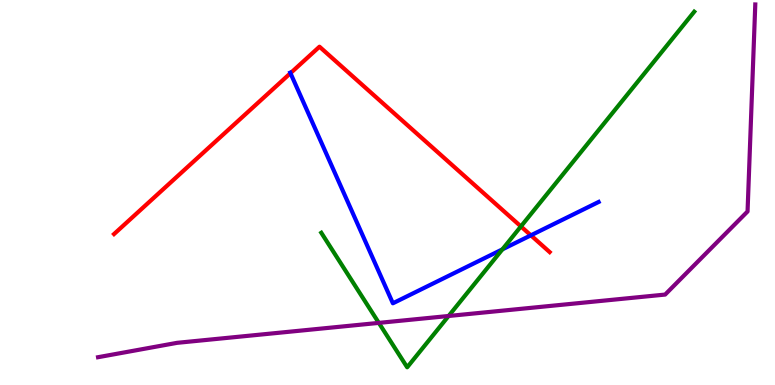[{'lines': ['blue', 'red'], 'intersections': [{'x': 3.75, 'y': 8.1}, {'x': 6.85, 'y': 3.89}]}, {'lines': ['green', 'red'], 'intersections': [{'x': 6.72, 'y': 4.12}]}, {'lines': ['purple', 'red'], 'intersections': []}, {'lines': ['blue', 'green'], 'intersections': [{'x': 6.48, 'y': 3.52}]}, {'lines': ['blue', 'purple'], 'intersections': []}, {'lines': ['green', 'purple'], 'intersections': [{'x': 4.89, 'y': 1.61}, {'x': 5.79, 'y': 1.79}]}]